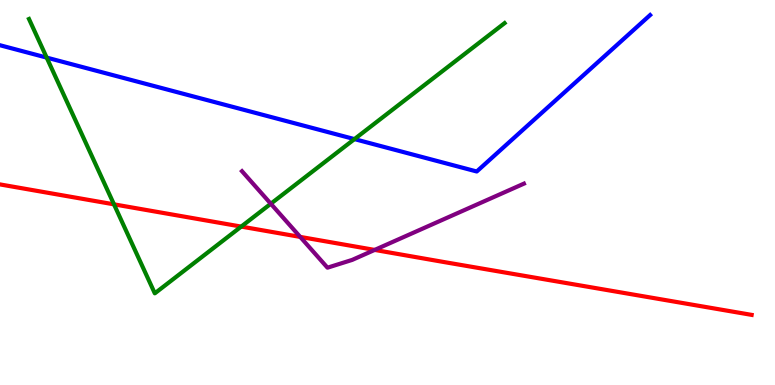[{'lines': ['blue', 'red'], 'intersections': []}, {'lines': ['green', 'red'], 'intersections': [{'x': 1.47, 'y': 4.69}, {'x': 3.11, 'y': 4.11}]}, {'lines': ['purple', 'red'], 'intersections': [{'x': 3.87, 'y': 3.85}, {'x': 4.83, 'y': 3.51}]}, {'lines': ['blue', 'green'], 'intersections': [{'x': 0.603, 'y': 8.5}, {'x': 4.57, 'y': 6.39}]}, {'lines': ['blue', 'purple'], 'intersections': []}, {'lines': ['green', 'purple'], 'intersections': [{'x': 3.49, 'y': 4.71}]}]